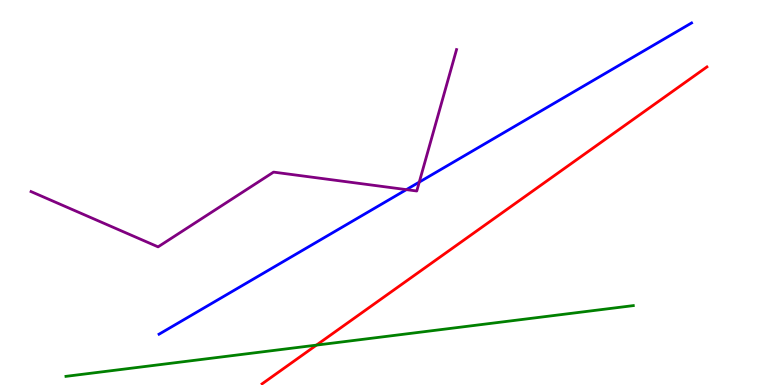[{'lines': ['blue', 'red'], 'intersections': []}, {'lines': ['green', 'red'], 'intersections': [{'x': 4.08, 'y': 1.04}]}, {'lines': ['purple', 'red'], 'intersections': []}, {'lines': ['blue', 'green'], 'intersections': []}, {'lines': ['blue', 'purple'], 'intersections': [{'x': 5.24, 'y': 5.07}, {'x': 5.41, 'y': 5.27}]}, {'lines': ['green', 'purple'], 'intersections': []}]